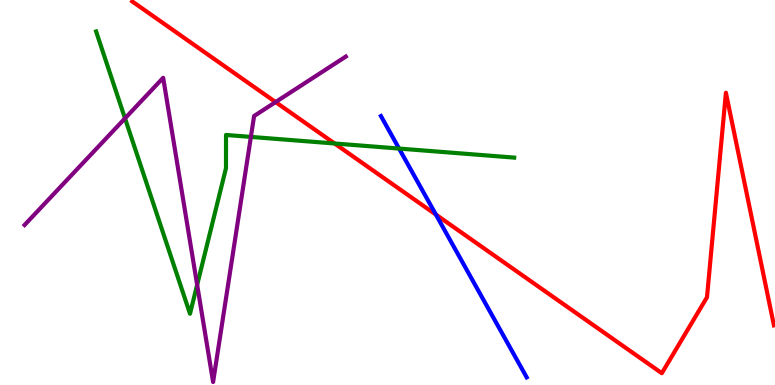[{'lines': ['blue', 'red'], 'intersections': [{'x': 5.62, 'y': 4.43}]}, {'lines': ['green', 'red'], 'intersections': [{'x': 4.32, 'y': 6.27}]}, {'lines': ['purple', 'red'], 'intersections': [{'x': 3.56, 'y': 7.35}]}, {'lines': ['blue', 'green'], 'intersections': [{'x': 5.15, 'y': 6.14}]}, {'lines': ['blue', 'purple'], 'intersections': []}, {'lines': ['green', 'purple'], 'intersections': [{'x': 1.61, 'y': 6.93}, {'x': 2.54, 'y': 2.6}, {'x': 3.24, 'y': 6.44}]}]